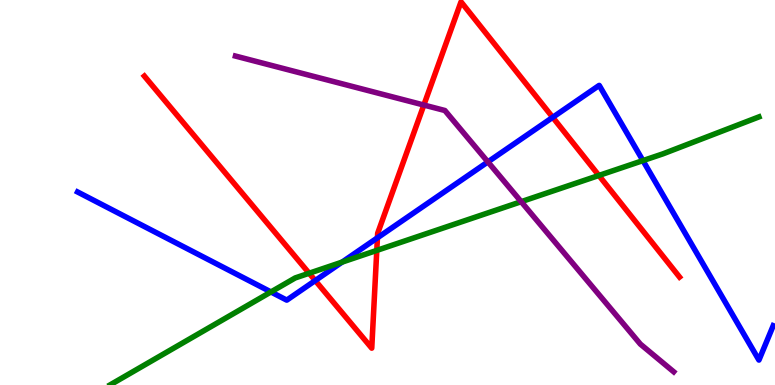[{'lines': ['blue', 'red'], 'intersections': [{'x': 4.07, 'y': 2.71}, {'x': 4.87, 'y': 3.82}, {'x': 7.13, 'y': 6.95}]}, {'lines': ['green', 'red'], 'intersections': [{'x': 3.99, 'y': 2.9}, {'x': 4.86, 'y': 3.5}, {'x': 7.73, 'y': 5.44}]}, {'lines': ['purple', 'red'], 'intersections': [{'x': 5.47, 'y': 7.27}]}, {'lines': ['blue', 'green'], 'intersections': [{'x': 3.5, 'y': 2.42}, {'x': 4.41, 'y': 3.19}, {'x': 8.3, 'y': 5.83}]}, {'lines': ['blue', 'purple'], 'intersections': [{'x': 6.3, 'y': 5.79}]}, {'lines': ['green', 'purple'], 'intersections': [{'x': 6.72, 'y': 4.76}]}]